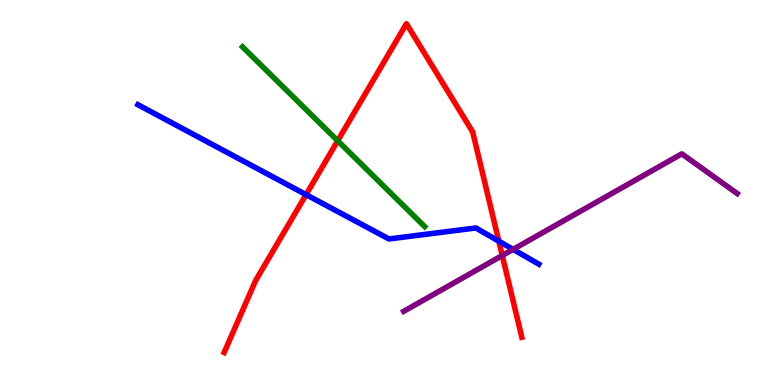[{'lines': ['blue', 'red'], 'intersections': [{'x': 3.95, 'y': 4.94}, {'x': 6.44, 'y': 3.74}]}, {'lines': ['green', 'red'], 'intersections': [{'x': 4.36, 'y': 6.34}]}, {'lines': ['purple', 'red'], 'intersections': [{'x': 6.48, 'y': 3.36}]}, {'lines': ['blue', 'green'], 'intersections': []}, {'lines': ['blue', 'purple'], 'intersections': [{'x': 6.62, 'y': 3.52}]}, {'lines': ['green', 'purple'], 'intersections': []}]